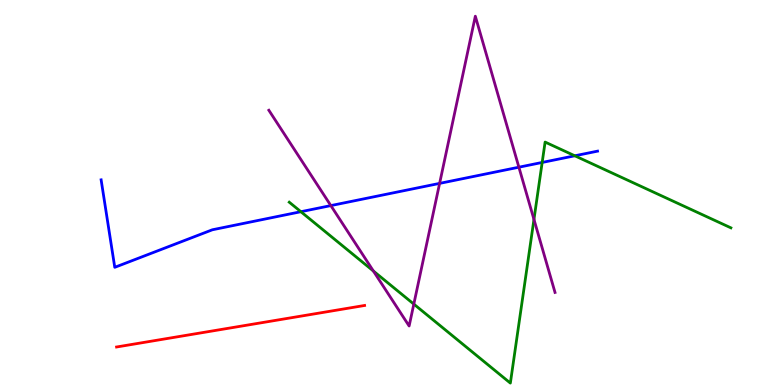[{'lines': ['blue', 'red'], 'intersections': []}, {'lines': ['green', 'red'], 'intersections': []}, {'lines': ['purple', 'red'], 'intersections': []}, {'lines': ['blue', 'green'], 'intersections': [{'x': 3.88, 'y': 4.5}, {'x': 7.0, 'y': 5.78}, {'x': 7.42, 'y': 5.95}]}, {'lines': ['blue', 'purple'], 'intersections': [{'x': 4.27, 'y': 4.66}, {'x': 5.67, 'y': 5.24}, {'x': 6.7, 'y': 5.66}]}, {'lines': ['green', 'purple'], 'intersections': [{'x': 4.82, 'y': 2.96}, {'x': 5.34, 'y': 2.1}, {'x': 6.89, 'y': 4.3}]}]